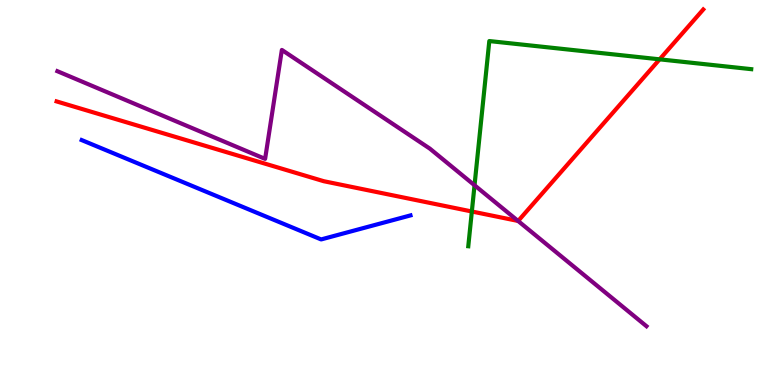[{'lines': ['blue', 'red'], 'intersections': []}, {'lines': ['green', 'red'], 'intersections': [{'x': 6.09, 'y': 4.51}, {'x': 8.51, 'y': 8.46}]}, {'lines': ['purple', 'red'], 'intersections': [{'x': 6.68, 'y': 4.26}]}, {'lines': ['blue', 'green'], 'intersections': []}, {'lines': ['blue', 'purple'], 'intersections': []}, {'lines': ['green', 'purple'], 'intersections': [{'x': 6.12, 'y': 5.19}]}]